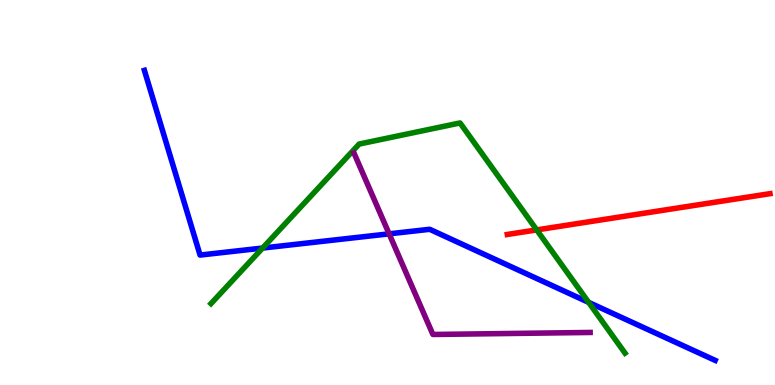[{'lines': ['blue', 'red'], 'intersections': []}, {'lines': ['green', 'red'], 'intersections': [{'x': 6.93, 'y': 4.03}]}, {'lines': ['purple', 'red'], 'intersections': []}, {'lines': ['blue', 'green'], 'intersections': [{'x': 3.39, 'y': 3.56}, {'x': 7.6, 'y': 2.15}]}, {'lines': ['blue', 'purple'], 'intersections': [{'x': 5.02, 'y': 3.93}]}, {'lines': ['green', 'purple'], 'intersections': []}]